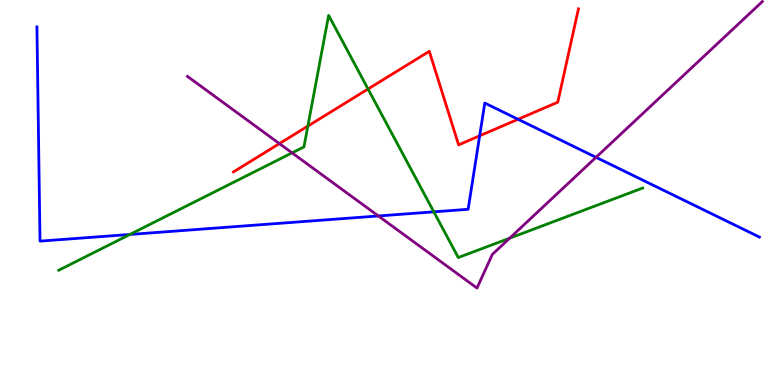[{'lines': ['blue', 'red'], 'intersections': [{'x': 6.19, 'y': 6.47}, {'x': 6.68, 'y': 6.9}]}, {'lines': ['green', 'red'], 'intersections': [{'x': 3.97, 'y': 6.72}, {'x': 4.75, 'y': 7.69}]}, {'lines': ['purple', 'red'], 'intersections': [{'x': 3.61, 'y': 6.27}]}, {'lines': ['blue', 'green'], 'intersections': [{'x': 1.68, 'y': 3.91}, {'x': 5.6, 'y': 4.5}]}, {'lines': ['blue', 'purple'], 'intersections': [{'x': 4.88, 'y': 4.39}, {'x': 7.69, 'y': 5.91}]}, {'lines': ['green', 'purple'], 'intersections': [{'x': 3.77, 'y': 6.03}, {'x': 6.58, 'y': 3.81}]}]